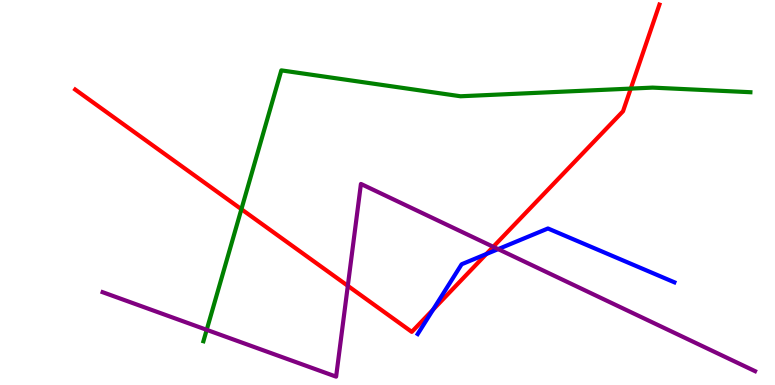[{'lines': ['blue', 'red'], 'intersections': [{'x': 5.59, 'y': 1.96}, {'x': 6.27, 'y': 3.4}]}, {'lines': ['green', 'red'], 'intersections': [{'x': 3.11, 'y': 4.57}, {'x': 8.14, 'y': 7.7}]}, {'lines': ['purple', 'red'], 'intersections': [{'x': 4.49, 'y': 2.58}, {'x': 6.36, 'y': 3.59}]}, {'lines': ['blue', 'green'], 'intersections': []}, {'lines': ['blue', 'purple'], 'intersections': [{'x': 6.43, 'y': 3.53}]}, {'lines': ['green', 'purple'], 'intersections': [{'x': 2.67, 'y': 1.43}]}]